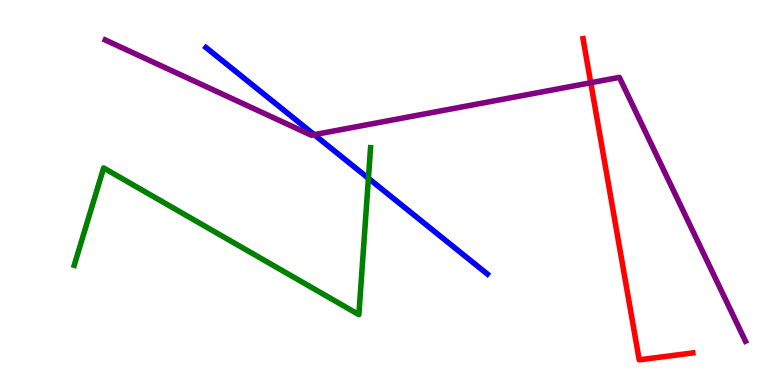[{'lines': ['blue', 'red'], 'intersections': []}, {'lines': ['green', 'red'], 'intersections': []}, {'lines': ['purple', 'red'], 'intersections': [{'x': 7.62, 'y': 7.85}]}, {'lines': ['blue', 'green'], 'intersections': [{'x': 4.75, 'y': 5.37}]}, {'lines': ['blue', 'purple'], 'intersections': [{'x': 4.05, 'y': 6.5}]}, {'lines': ['green', 'purple'], 'intersections': []}]